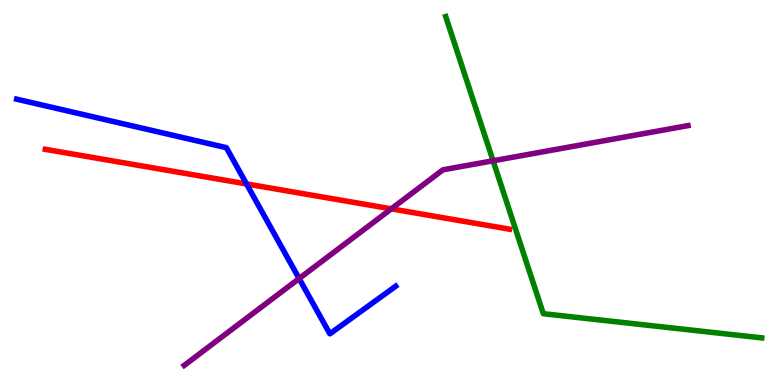[{'lines': ['blue', 'red'], 'intersections': [{'x': 3.18, 'y': 5.22}]}, {'lines': ['green', 'red'], 'intersections': []}, {'lines': ['purple', 'red'], 'intersections': [{'x': 5.05, 'y': 4.58}]}, {'lines': ['blue', 'green'], 'intersections': []}, {'lines': ['blue', 'purple'], 'intersections': [{'x': 3.86, 'y': 2.77}]}, {'lines': ['green', 'purple'], 'intersections': [{'x': 6.36, 'y': 5.82}]}]